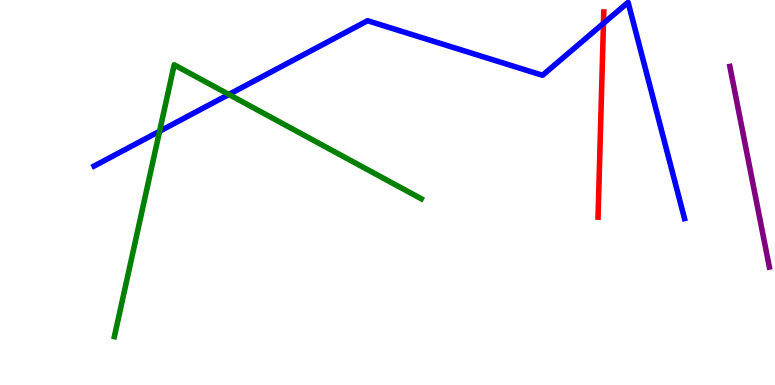[{'lines': ['blue', 'red'], 'intersections': [{'x': 7.79, 'y': 9.39}]}, {'lines': ['green', 'red'], 'intersections': []}, {'lines': ['purple', 'red'], 'intersections': []}, {'lines': ['blue', 'green'], 'intersections': [{'x': 2.06, 'y': 6.59}, {'x': 2.95, 'y': 7.55}]}, {'lines': ['blue', 'purple'], 'intersections': []}, {'lines': ['green', 'purple'], 'intersections': []}]